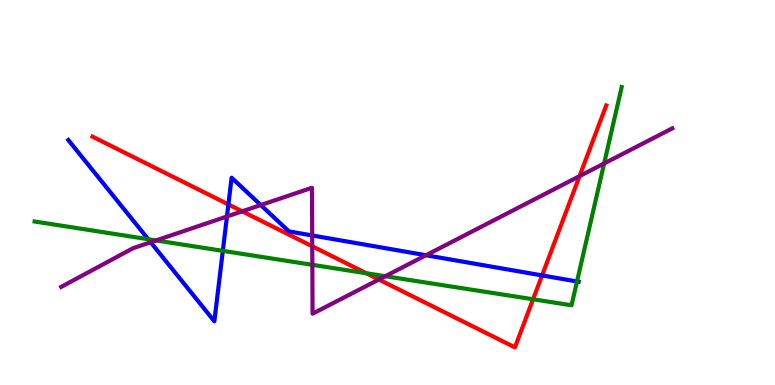[{'lines': ['blue', 'red'], 'intersections': [{'x': 2.95, 'y': 4.69}, {'x': 6.99, 'y': 2.85}]}, {'lines': ['green', 'red'], 'intersections': [{'x': 4.73, 'y': 2.9}, {'x': 6.88, 'y': 2.23}]}, {'lines': ['purple', 'red'], 'intersections': [{'x': 3.12, 'y': 4.51}, {'x': 4.03, 'y': 3.6}, {'x': 4.89, 'y': 2.74}, {'x': 7.48, 'y': 5.42}]}, {'lines': ['blue', 'green'], 'intersections': [{'x': 1.91, 'y': 3.79}, {'x': 2.88, 'y': 3.48}, {'x': 7.45, 'y': 2.69}]}, {'lines': ['blue', 'purple'], 'intersections': [{'x': 1.94, 'y': 3.71}, {'x': 2.93, 'y': 4.38}, {'x': 3.36, 'y': 4.67}, {'x': 4.03, 'y': 3.88}, {'x': 5.5, 'y': 3.37}]}, {'lines': ['green', 'purple'], 'intersections': [{'x': 2.01, 'y': 3.75}, {'x': 4.03, 'y': 3.12}, {'x': 4.97, 'y': 2.83}, {'x': 7.8, 'y': 5.75}]}]